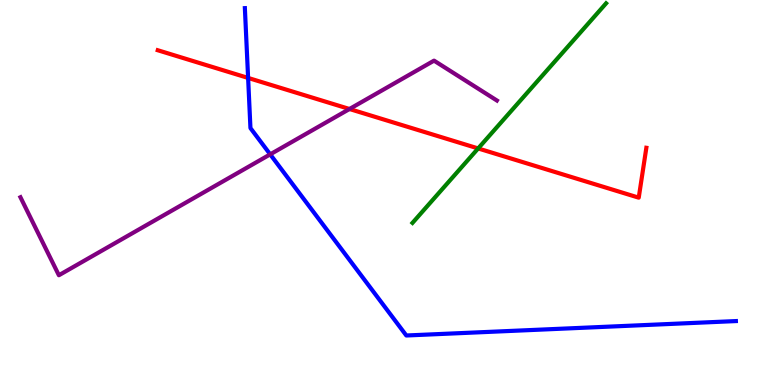[{'lines': ['blue', 'red'], 'intersections': [{'x': 3.2, 'y': 7.98}]}, {'lines': ['green', 'red'], 'intersections': [{'x': 6.17, 'y': 6.14}]}, {'lines': ['purple', 'red'], 'intersections': [{'x': 4.51, 'y': 7.17}]}, {'lines': ['blue', 'green'], 'intersections': []}, {'lines': ['blue', 'purple'], 'intersections': [{'x': 3.49, 'y': 5.99}]}, {'lines': ['green', 'purple'], 'intersections': []}]